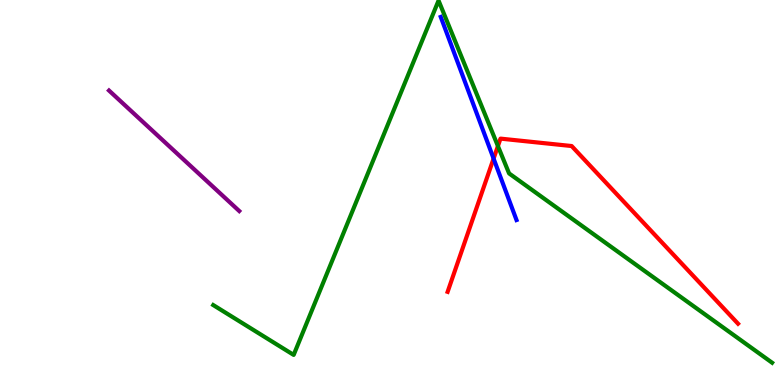[{'lines': ['blue', 'red'], 'intersections': [{'x': 6.37, 'y': 5.88}]}, {'lines': ['green', 'red'], 'intersections': [{'x': 6.42, 'y': 6.21}]}, {'lines': ['purple', 'red'], 'intersections': []}, {'lines': ['blue', 'green'], 'intersections': []}, {'lines': ['blue', 'purple'], 'intersections': []}, {'lines': ['green', 'purple'], 'intersections': []}]